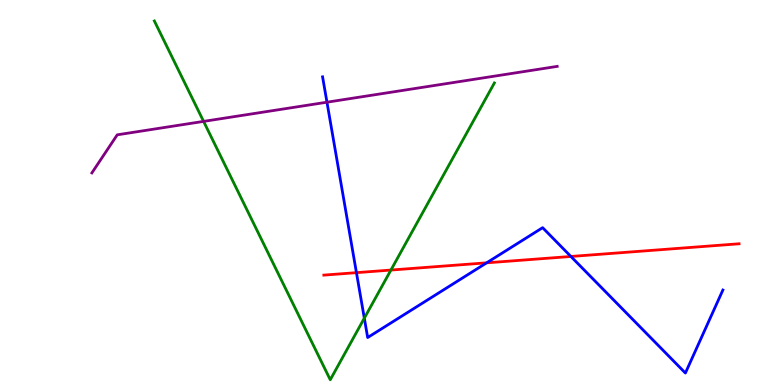[{'lines': ['blue', 'red'], 'intersections': [{'x': 4.6, 'y': 2.92}, {'x': 6.28, 'y': 3.17}, {'x': 7.37, 'y': 3.34}]}, {'lines': ['green', 'red'], 'intersections': [{'x': 5.04, 'y': 2.99}]}, {'lines': ['purple', 'red'], 'intersections': []}, {'lines': ['blue', 'green'], 'intersections': [{'x': 4.7, 'y': 1.74}]}, {'lines': ['blue', 'purple'], 'intersections': [{'x': 4.22, 'y': 7.35}]}, {'lines': ['green', 'purple'], 'intersections': [{'x': 2.63, 'y': 6.85}]}]